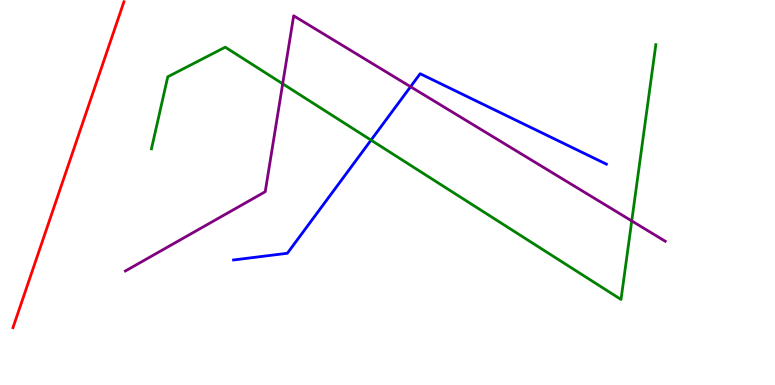[{'lines': ['blue', 'red'], 'intersections': []}, {'lines': ['green', 'red'], 'intersections': []}, {'lines': ['purple', 'red'], 'intersections': []}, {'lines': ['blue', 'green'], 'intersections': [{'x': 4.79, 'y': 6.36}]}, {'lines': ['blue', 'purple'], 'intersections': [{'x': 5.3, 'y': 7.75}]}, {'lines': ['green', 'purple'], 'intersections': [{'x': 3.65, 'y': 7.82}, {'x': 8.15, 'y': 4.26}]}]